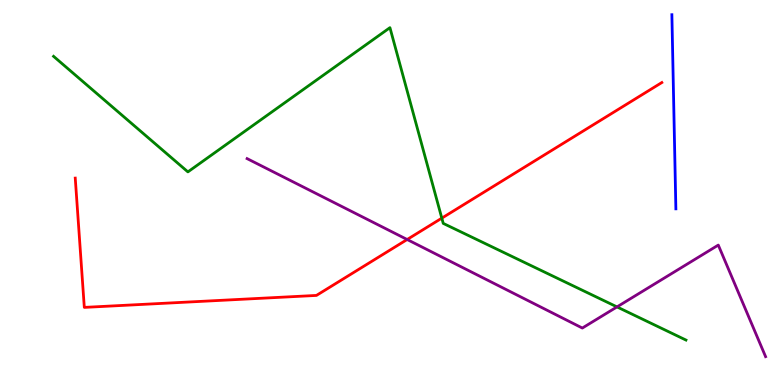[{'lines': ['blue', 'red'], 'intersections': []}, {'lines': ['green', 'red'], 'intersections': [{'x': 5.7, 'y': 4.33}]}, {'lines': ['purple', 'red'], 'intersections': [{'x': 5.25, 'y': 3.78}]}, {'lines': ['blue', 'green'], 'intersections': []}, {'lines': ['blue', 'purple'], 'intersections': []}, {'lines': ['green', 'purple'], 'intersections': [{'x': 7.96, 'y': 2.03}]}]